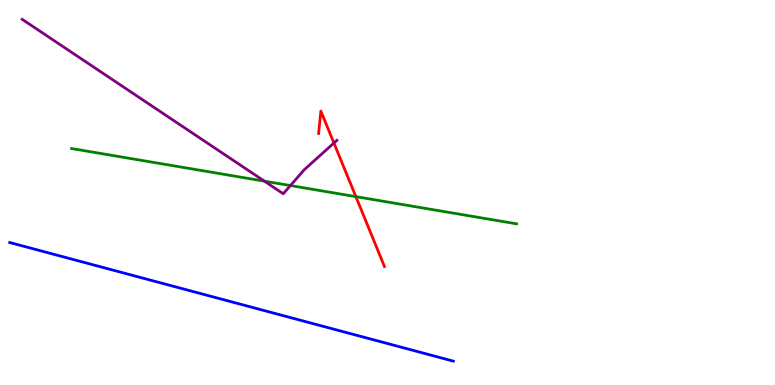[{'lines': ['blue', 'red'], 'intersections': []}, {'lines': ['green', 'red'], 'intersections': [{'x': 4.59, 'y': 4.89}]}, {'lines': ['purple', 'red'], 'intersections': [{'x': 4.31, 'y': 6.29}]}, {'lines': ['blue', 'green'], 'intersections': []}, {'lines': ['blue', 'purple'], 'intersections': []}, {'lines': ['green', 'purple'], 'intersections': [{'x': 3.41, 'y': 5.29}, {'x': 3.75, 'y': 5.18}]}]